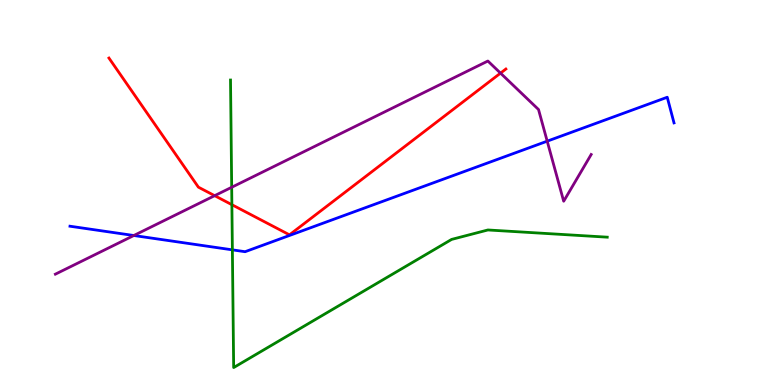[{'lines': ['blue', 'red'], 'intersections': []}, {'lines': ['green', 'red'], 'intersections': [{'x': 2.99, 'y': 4.68}]}, {'lines': ['purple', 'red'], 'intersections': [{'x': 2.77, 'y': 4.92}, {'x': 6.46, 'y': 8.1}]}, {'lines': ['blue', 'green'], 'intersections': [{'x': 3.0, 'y': 3.51}]}, {'lines': ['blue', 'purple'], 'intersections': [{'x': 1.73, 'y': 3.88}, {'x': 7.06, 'y': 6.33}]}, {'lines': ['green', 'purple'], 'intersections': [{'x': 2.99, 'y': 5.14}]}]